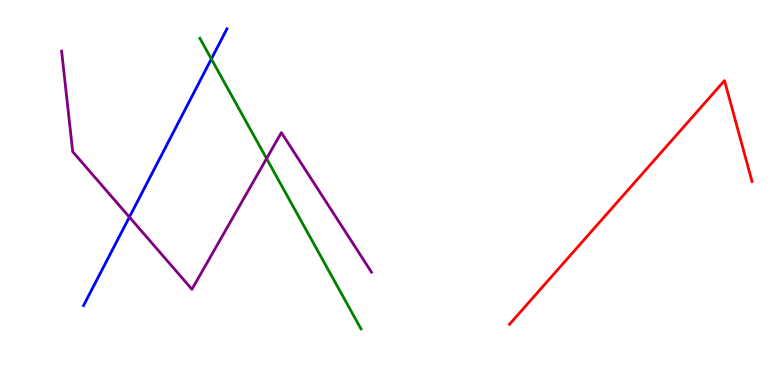[{'lines': ['blue', 'red'], 'intersections': []}, {'lines': ['green', 'red'], 'intersections': []}, {'lines': ['purple', 'red'], 'intersections': []}, {'lines': ['blue', 'green'], 'intersections': [{'x': 2.73, 'y': 8.47}]}, {'lines': ['blue', 'purple'], 'intersections': [{'x': 1.67, 'y': 4.36}]}, {'lines': ['green', 'purple'], 'intersections': [{'x': 3.44, 'y': 5.88}]}]